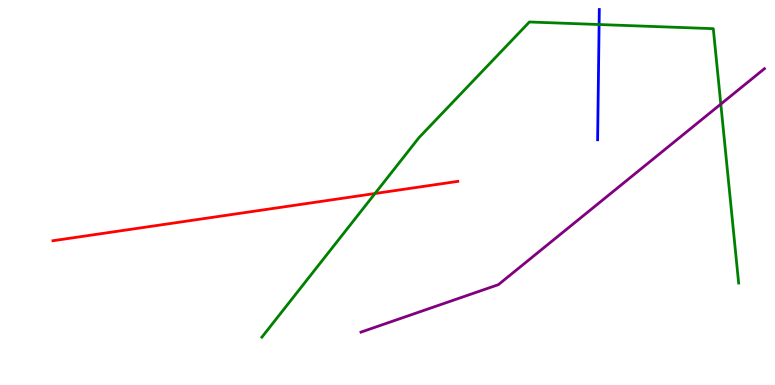[{'lines': ['blue', 'red'], 'intersections': []}, {'lines': ['green', 'red'], 'intersections': [{'x': 4.84, 'y': 4.97}]}, {'lines': ['purple', 'red'], 'intersections': []}, {'lines': ['blue', 'green'], 'intersections': [{'x': 7.73, 'y': 9.36}]}, {'lines': ['blue', 'purple'], 'intersections': []}, {'lines': ['green', 'purple'], 'intersections': [{'x': 9.3, 'y': 7.3}]}]